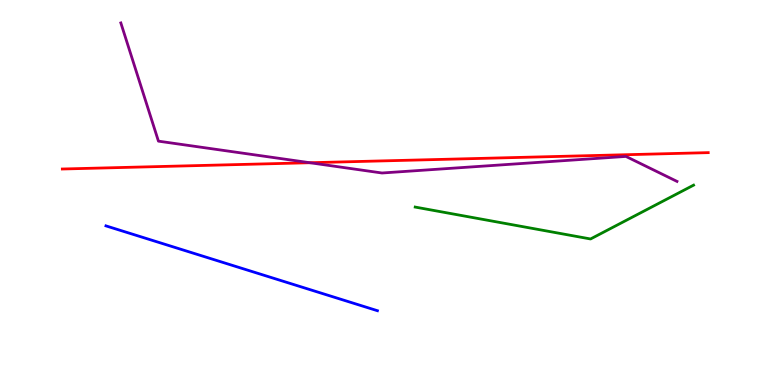[{'lines': ['blue', 'red'], 'intersections': []}, {'lines': ['green', 'red'], 'intersections': []}, {'lines': ['purple', 'red'], 'intersections': [{'x': 4.0, 'y': 5.77}]}, {'lines': ['blue', 'green'], 'intersections': []}, {'lines': ['blue', 'purple'], 'intersections': []}, {'lines': ['green', 'purple'], 'intersections': []}]